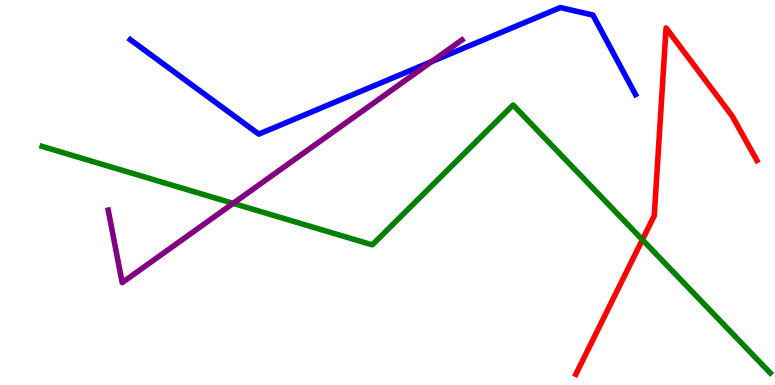[{'lines': ['blue', 'red'], 'intersections': []}, {'lines': ['green', 'red'], 'intersections': [{'x': 8.29, 'y': 3.77}]}, {'lines': ['purple', 'red'], 'intersections': []}, {'lines': ['blue', 'green'], 'intersections': []}, {'lines': ['blue', 'purple'], 'intersections': [{'x': 5.57, 'y': 8.4}]}, {'lines': ['green', 'purple'], 'intersections': [{'x': 3.01, 'y': 4.72}]}]